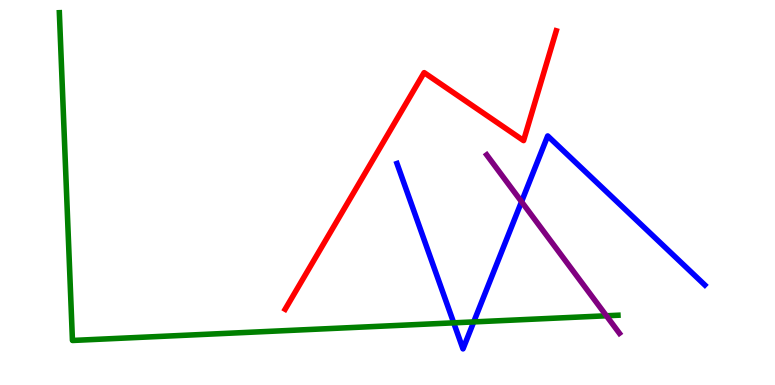[{'lines': ['blue', 'red'], 'intersections': []}, {'lines': ['green', 'red'], 'intersections': []}, {'lines': ['purple', 'red'], 'intersections': []}, {'lines': ['blue', 'green'], 'intersections': [{'x': 5.85, 'y': 1.61}, {'x': 6.11, 'y': 1.64}]}, {'lines': ['blue', 'purple'], 'intersections': [{'x': 6.73, 'y': 4.76}]}, {'lines': ['green', 'purple'], 'intersections': [{'x': 7.82, 'y': 1.8}]}]